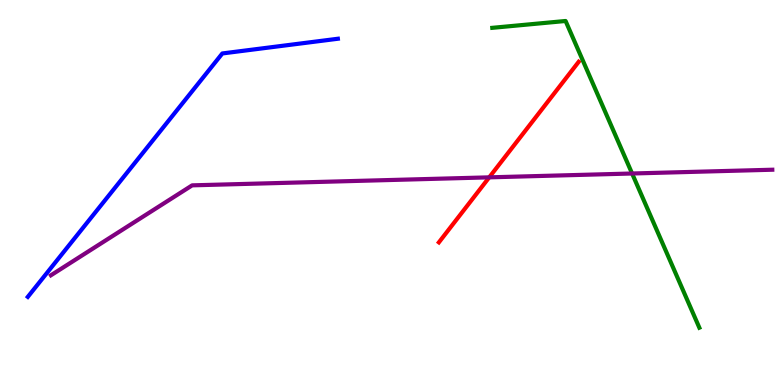[{'lines': ['blue', 'red'], 'intersections': []}, {'lines': ['green', 'red'], 'intersections': []}, {'lines': ['purple', 'red'], 'intersections': [{'x': 6.31, 'y': 5.39}]}, {'lines': ['blue', 'green'], 'intersections': []}, {'lines': ['blue', 'purple'], 'intersections': []}, {'lines': ['green', 'purple'], 'intersections': [{'x': 8.16, 'y': 5.49}]}]